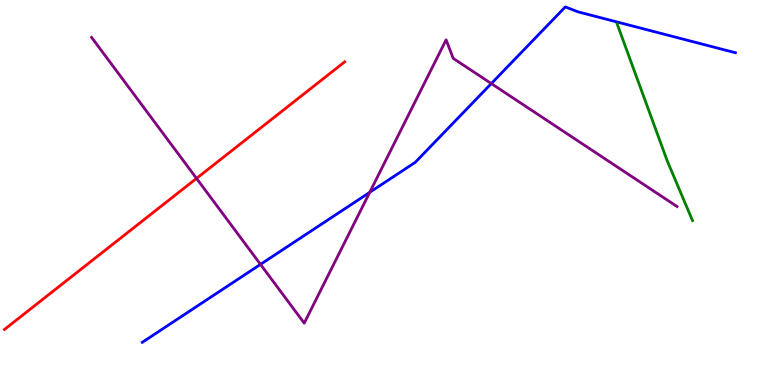[{'lines': ['blue', 'red'], 'intersections': []}, {'lines': ['green', 'red'], 'intersections': []}, {'lines': ['purple', 'red'], 'intersections': [{'x': 2.54, 'y': 5.37}]}, {'lines': ['blue', 'green'], 'intersections': []}, {'lines': ['blue', 'purple'], 'intersections': [{'x': 3.36, 'y': 3.13}, {'x': 4.77, 'y': 5.0}, {'x': 6.34, 'y': 7.83}]}, {'lines': ['green', 'purple'], 'intersections': []}]